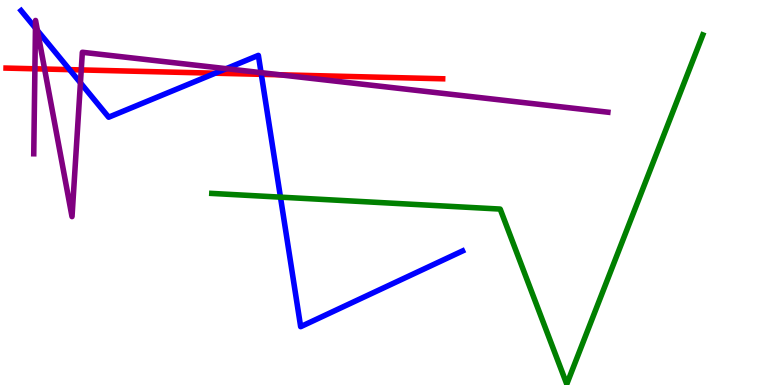[{'lines': ['blue', 'red'], 'intersections': [{'x': 0.898, 'y': 8.19}, {'x': 2.78, 'y': 8.1}, {'x': 3.37, 'y': 8.07}]}, {'lines': ['green', 'red'], 'intersections': []}, {'lines': ['purple', 'red'], 'intersections': [{'x': 0.45, 'y': 8.21}, {'x': 0.575, 'y': 8.21}, {'x': 1.05, 'y': 8.18}, {'x': 3.61, 'y': 8.06}]}, {'lines': ['blue', 'green'], 'intersections': [{'x': 3.62, 'y': 4.88}]}, {'lines': ['blue', 'purple'], 'intersections': [{'x': 0.457, 'y': 9.27}, {'x': 0.483, 'y': 9.21}, {'x': 1.04, 'y': 7.85}, {'x': 2.92, 'y': 8.22}, {'x': 3.37, 'y': 8.11}]}, {'lines': ['green', 'purple'], 'intersections': []}]